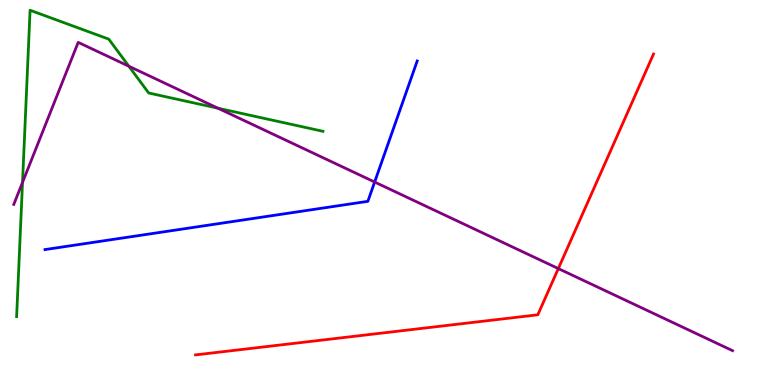[{'lines': ['blue', 'red'], 'intersections': []}, {'lines': ['green', 'red'], 'intersections': []}, {'lines': ['purple', 'red'], 'intersections': [{'x': 7.2, 'y': 3.02}]}, {'lines': ['blue', 'green'], 'intersections': []}, {'lines': ['blue', 'purple'], 'intersections': [{'x': 4.83, 'y': 5.27}]}, {'lines': ['green', 'purple'], 'intersections': [{'x': 0.291, 'y': 5.26}, {'x': 1.66, 'y': 8.28}, {'x': 2.81, 'y': 7.19}]}]